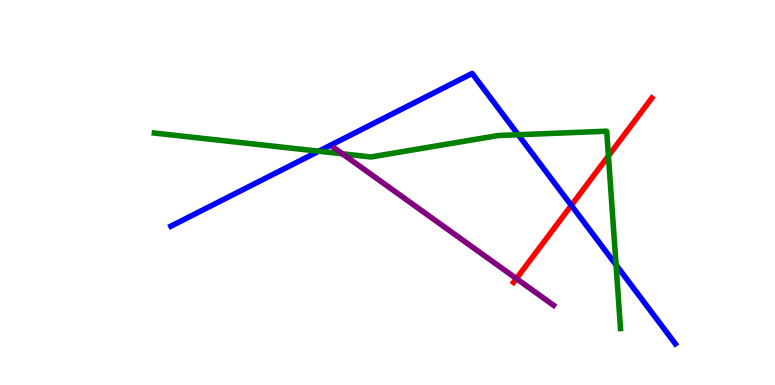[{'lines': ['blue', 'red'], 'intersections': [{'x': 7.37, 'y': 4.67}]}, {'lines': ['green', 'red'], 'intersections': [{'x': 7.85, 'y': 5.95}]}, {'lines': ['purple', 'red'], 'intersections': [{'x': 6.66, 'y': 2.76}]}, {'lines': ['blue', 'green'], 'intersections': [{'x': 4.11, 'y': 6.07}, {'x': 6.69, 'y': 6.5}, {'x': 7.95, 'y': 3.12}]}, {'lines': ['blue', 'purple'], 'intersections': []}, {'lines': ['green', 'purple'], 'intersections': [{'x': 4.42, 'y': 6.0}]}]